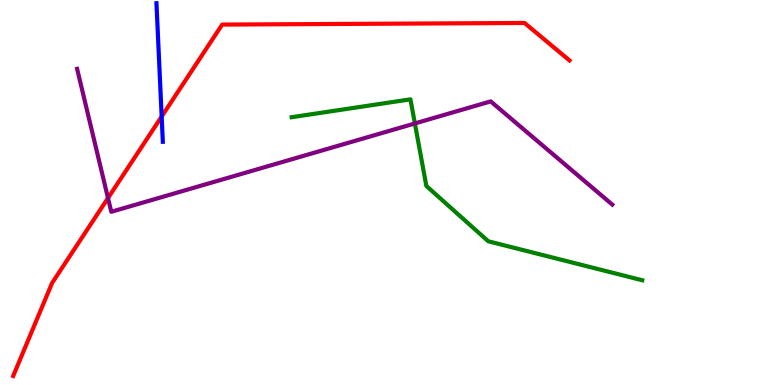[{'lines': ['blue', 'red'], 'intersections': [{'x': 2.09, 'y': 6.97}]}, {'lines': ['green', 'red'], 'intersections': []}, {'lines': ['purple', 'red'], 'intersections': [{'x': 1.39, 'y': 4.86}]}, {'lines': ['blue', 'green'], 'intersections': []}, {'lines': ['blue', 'purple'], 'intersections': []}, {'lines': ['green', 'purple'], 'intersections': [{'x': 5.35, 'y': 6.79}]}]